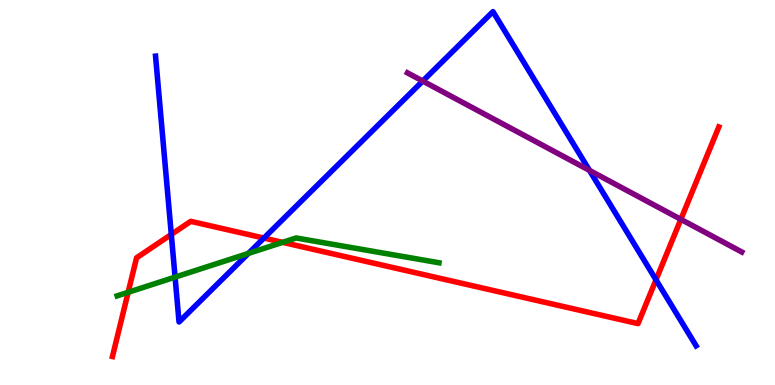[{'lines': ['blue', 'red'], 'intersections': [{'x': 2.21, 'y': 3.91}, {'x': 3.41, 'y': 3.82}, {'x': 8.46, 'y': 2.73}]}, {'lines': ['green', 'red'], 'intersections': [{'x': 1.65, 'y': 2.41}, {'x': 3.65, 'y': 3.71}]}, {'lines': ['purple', 'red'], 'intersections': [{'x': 8.79, 'y': 4.3}]}, {'lines': ['blue', 'green'], 'intersections': [{'x': 2.26, 'y': 2.8}, {'x': 3.2, 'y': 3.42}]}, {'lines': ['blue', 'purple'], 'intersections': [{'x': 5.45, 'y': 7.89}, {'x': 7.61, 'y': 5.57}]}, {'lines': ['green', 'purple'], 'intersections': []}]